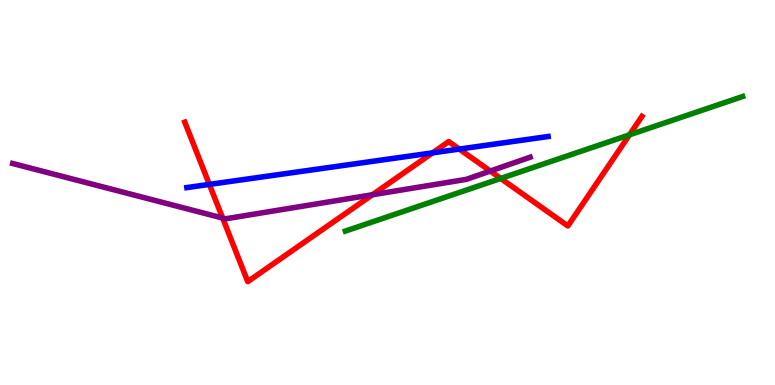[{'lines': ['blue', 'red'], 'intersections': [{'x': 2.7, 'y': 5.21}, {'x': 5.58, 'y': 6.03}, {'x': 5.93, 'y': 6.13}]}, {'lines': ['green', 'red'], 'intersections': [{'x': 6.46, 'y': 5.36}, {'x': 8.12, 'y': 6.5}]}, {'lines': ['purple', 'red'], 'intersections': [{'x': 2.87, 'y': 4.34}, {'x': 4.81, 'y': 4.94}, {'x': 6.33, 'y': 5.56}]}, {'lines': ['blue', 'green'], 'intersections': []}, {'lines': ['blue', 'purple'], 'intersections': []}, {'lines': ['green', 'purple'], 'intersections': []}]